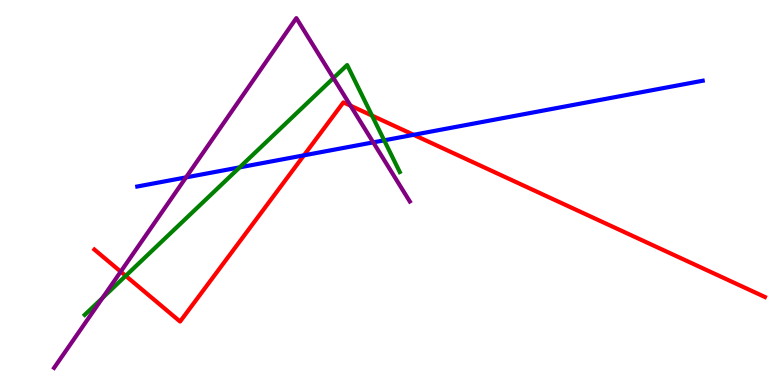[{'lines': ['blue', 'red'], 'intersections': [{'x': 3.92, 'y': 5.97}, {'x': 5.34, 'y': 6.5}]}, {'lines': ['green', 'red'], 'intersections': [{'x': 1.62, 'y': 2.84}, {'x': 4.8, 'y': 7.0}]}, {'lines': ['purple', 'red'], 'intersections': [{'x': 1.56, 'y': 2.94}, {'x': 4.52, 'y': 7.26}]}, {'lines': ['blue', 'green'], 'intersections': [{'x': 3.09, 'y': 5.65}, {'x': 4.96, 'y': 6.36}]}, {'lines': ['blue', 'purple'], 'intersections': [{'x': 2.4, 'y': 5.39}, {'x': 4.82, 'y': 6.3}]}, {'lines': ['green', 'purple'], 'intersections': [{'x': 1.32, 'y': 2.26}, {'x': 4.3, 'y': 7.97}]}]